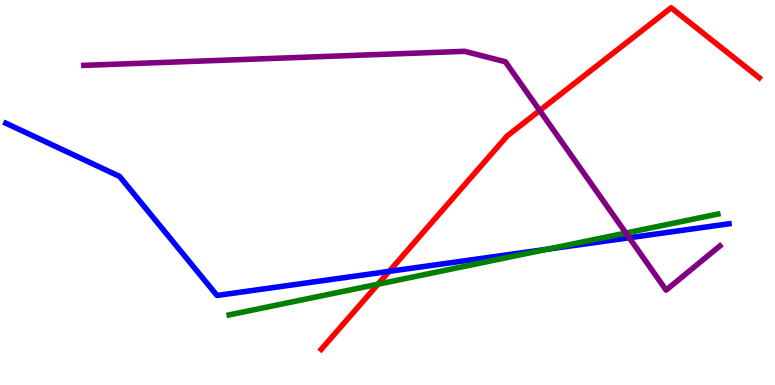[{'lines': ['blue', 'red'], 'intersections': [{'x': 5.02, 'y': 2.95}]}, {'lines': ['green', 'red'], 'intersections': [{'x': 4.88, 'y': 2.62}]}, {'lines': ['purple', 'red'], 'intersections': [{'x': 6.96, 'y': 7.13}]}, {'lines': ['blue', 'green'], 'intersections': [{'x': 7.07, 'y': 3.53}]}, {'lines': ['blue', 'purple'], 'intersections': [{'x': 8.12, 'y': 3.82}]}, {'lines': ['green', 'purple'], 'intersections': [{'x': 8.08, 'y': 3.95}]}]